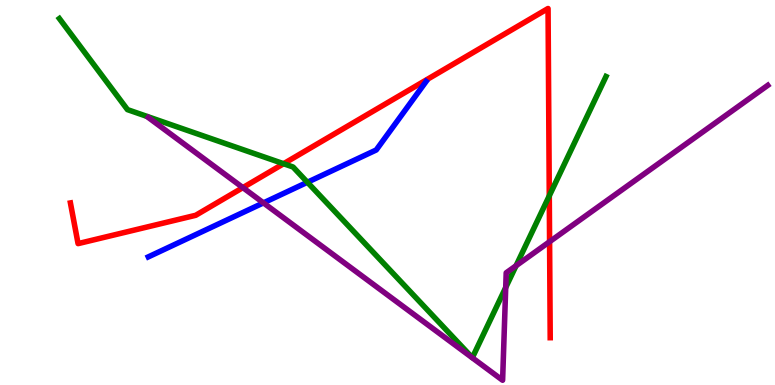[{'lines': ['blue', 'red'], 'intersections': []}, {'lines': ['green', 'red'], 'intersections': [{'x': 3.66, 'y': 5.75}, {'x': 7.09, 'y': 4.91}]}, {'lines': ['purple', 'red'], 'intersections': [{'x': 3.13, 'y': 5.13}, {'x': 7.09, 'y': 3.72}]}, {'lines': ['blue', 'green'], 'intersections': [{'x': 3.97, 'y': 5.27}]}, {'lines': ['blue', 'purple'], 'intersections': [{'x': 3.4, 'y': 4.73}]}, {'lines': ['green', 'purple'], 'intersections': [{'x': 6.53, 'y': 2.53}, {'x': 6.66, 'y': 3.1}]}]